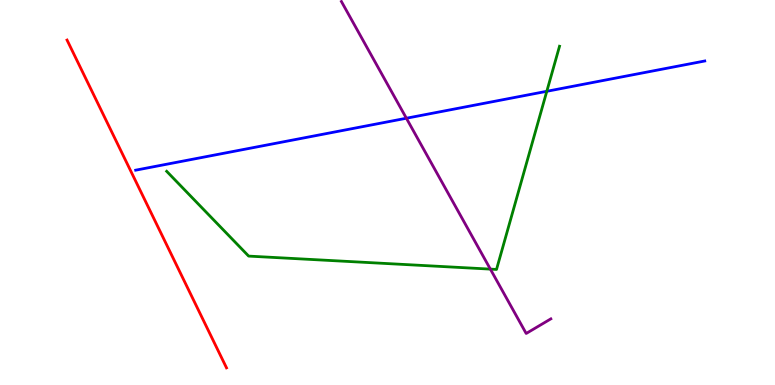[{'lines': ['blue', 'red'], 'intersections': []}, {'lines': ['green', 'red'], 'intersections': []}, {'lines': ['purple', 'red'], 'intersections': []}, {'lines': ['blue', 'green'], 'intersections': [{'x': 7.06, 'y': 7.63}]}, {'lines': ['blue', 'purple'], 'intersections': [{'x': 5.24, 'y': 6.93}]}, {'lines': ['green', 'purple'], 'intersections': [{'x': 6.33, 'y': 3.01}]}]